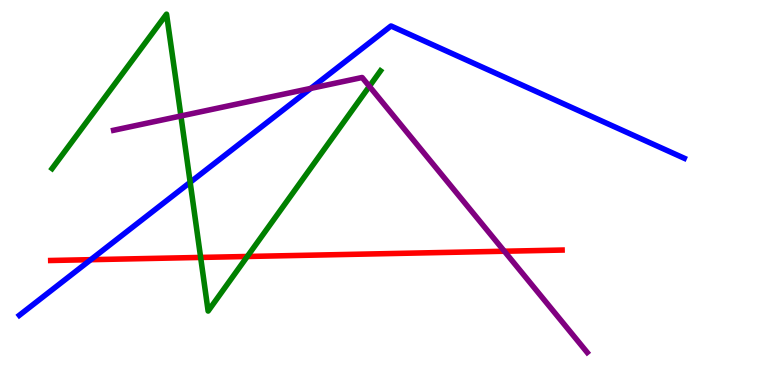[{'lines': ['blue', 'red'], 'intersections': [{'x': 1.17, 'y': 3.26}]}, {'lines': ['green', 'red'], 'intersections': [{'x': 2.59, 'y': 3.31}, {'x': 3.19, 'y': 3.34}]}, {'lines': ['purple', 'red'], 'intersections': [{'x': 6.51, 'y': 3.47}]}, {'lines': ['blue', 'green'], 'intersections': [{'x': 2.45, 'y': 5.26}]}, {'lines': ['blue', 'purple'], 'intersections': [{'x': 4.01, 'y': 7.7}]}, {'lines': ['green', 'purple'], 'intersections': [{'x': 2.33, 'y': 6.99}, {'x': 4.77, 'y': 7.76}]}]